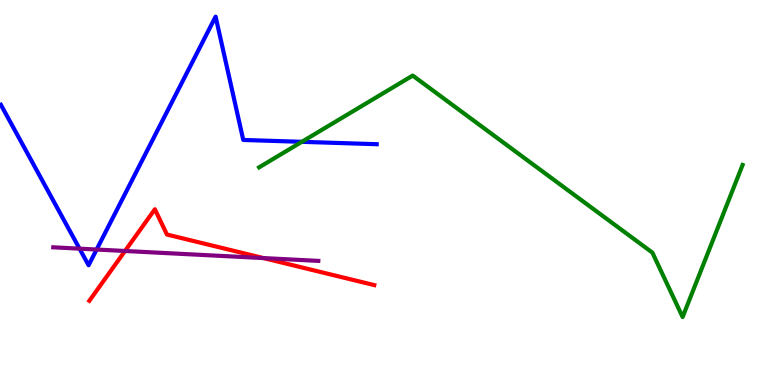[{'lines': ['blue', 'red'], 'intersections': []}, {'lines': ['green', 'red'], 'intersections': []}, {'lines': ['purple', 'red'], 'intersections': [{'x': 1.61, 'y': 3.48}, {'x': 3.4, 'y': 3.3}]}, {'lines': ['blue', 'green'], 'intersections': [{'x': 3.89, 'y': 6.32}]}, {'lines': ['blue', 'purple'], 'intersections': [{'x': 1.03, 'y': 3.54}, {'x': 1.25, 'y': 3.52}]}, {'lines': ['green', 'purple'], 'intersections': []}]